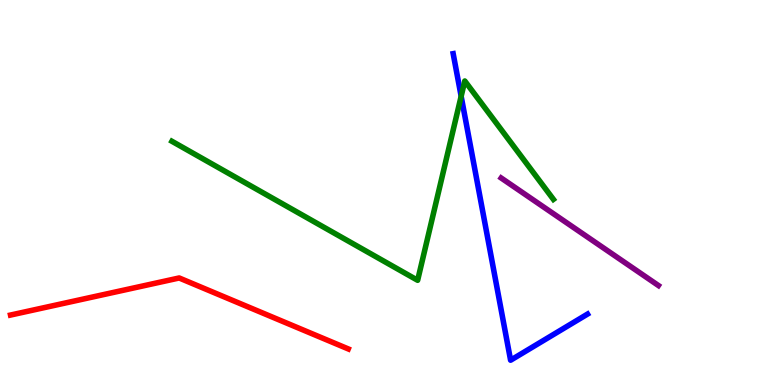[{'lines': ['blue', 'red'], 'intersections': []}, {'lines': ['green', 'red'], 'intersections': []}, {'lines': ['purple', 'red'], 'intersections': []}, {'lines': ['blue', 'green'], 'intersections': [{'x': 5.95, 'y': 7.5}]}, {'lines': ['blue', 'purple'], 'intersections': []}, {'lines': ['green', 'purple'], 'intersections': []}]